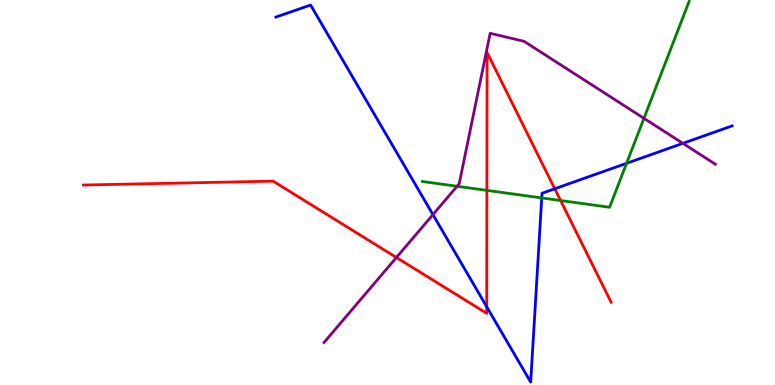[{'lines': ['blue', 'red'], 'intersections': [{'x': 6.28, 'y': 2.03}, {'x': 7.16, 'y': 5.1}]}, {'lines': ['green', 'red'], 'intersections': [{'x': 6.28, 'y': 5.06}, {'x': 7.23, 'y': 4.79}]}, {'lines': ['purple', 'red'], 'intersections': [{'x': 5.12, 'y': 3.31}]}, {'lines': ['blue', 'green'], 'intersections': [{'x': 6.99, 'y': 4.86}, {'x': 8.08, 'y': 5.76}]}, {'lines': ['blue', 'purple'], 'intersections': [{'x': 5.59, 'y': 4.43}, {'x': 8.81, 'y': 6.28}]}, {'lines': ['green', 'purple'], 'intersections': [{'x': 5.9, 'y': 5.16}, {'x': 8.31, 'y': 6.93}]}]